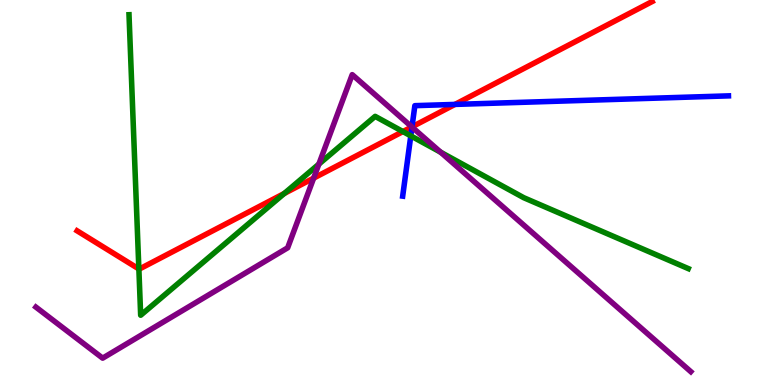[{'lines': ['blue', 'red'], 'intersections': [{'x': 5.32, 'y': 6.71}, {'x': 5.87, 'y': 7.29}]}, {'lines': ['green', 'red'], 'intersections': [{'x': 1.79, 'y': 3.01}, {'x': 3.67, 'y': 4.98}, {'x': 5.2, 'y': 6.58}]}, {'lines': ['purple', 'red'], 'intersections': [{'x': 4.05, 'y': 5.37}, {'x': 5.31, 'y': 6.7}]}, {'lines': ['blue', 'green'], 'intersections': [{'x': 5.3, 'y': 6.47}]}, {'lines': ['blue', 'purple'], 'intersections': [{'x': 5.32, 'y': 6.7}]}, {'lines': ['green', 'purple'], 'intersections': [{'x': 4.11, 'y': 5.74}, {'x': 5.69, 'y': 6.05}]}]